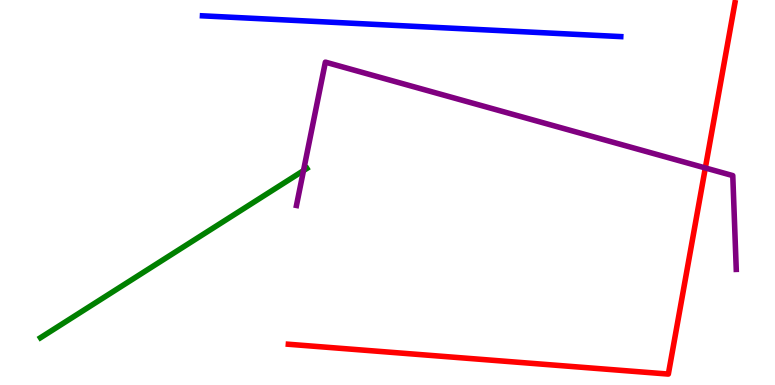[{'lines': ['blue', 'red'], 'intersections': []}, {'lines': ['green', 'red'], 'intersections': []}, {'lines': ['purple', 'red'], 'intersections': [{'x': 9.1, 'y': 5.64}]}, {'lines': ['blue', 'green'], 'intersections': []}, {'lines': ['blue', 'purple'], 'intersections': []}, {'lines': ['green', 'purple'], 'intersections': [{'x': 3.92, 'y': 5.57}]}]